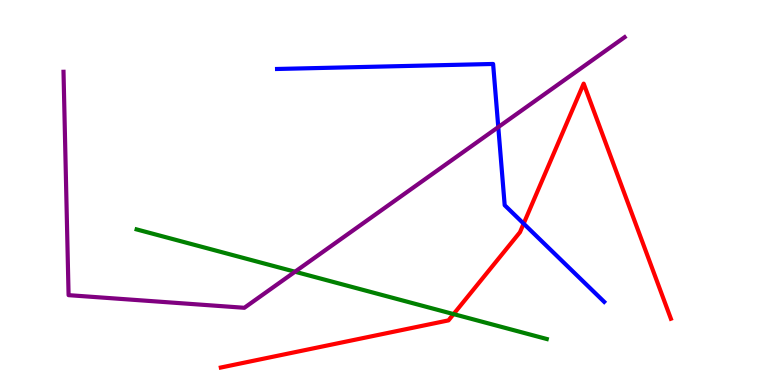[{'lines': ['blue', 'red'], 'intersections': [{'x': 6.76, 'y': 4.19}]}, {'lines': ['green', 'red'], 'intersections': [{'x': 5.85, 'y': 1.84}]}, {'lines': ['purple', 'red'], 'intersections': []}, {'lines': ['blue', 'green'], 'intersections': []}, {'lines': ['blue', 'purple'], 'intersections': [{'x': 6.43, 'y': 6.7}]}, {'lines': ['green', 'purple'], 'intersections': [{'x': 3.81, 'y': 2.94}]}]